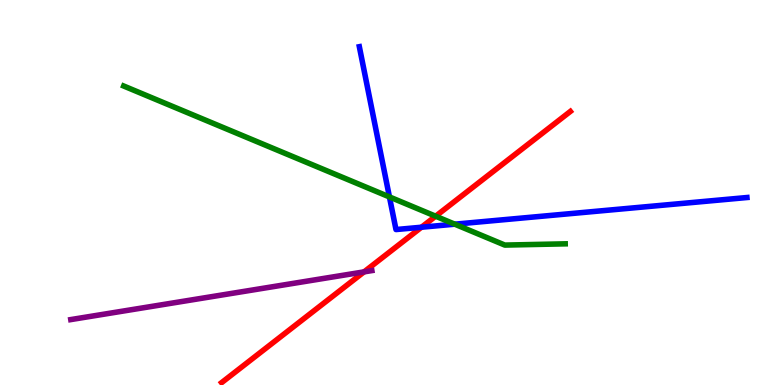[{'lines': ['blue', 'red'], 'intersections': [{'x': 5.44, 'y': 4.1}]}, {'lines': ['green', 'red'], 'intersections': [{'x': 5.62, 'y': 4.38}]}, {'lines': ['purple', 'red'], 'intersections': [{'x': 4.7, 'y': 2.94}]}, {'lines': ['blue', 'green'], 'intersections': [{'x': 5.03, 'y': 4.89}, {'x': 5.87, 'y': 4.18}]}, {'lines': ['blue', 'purple'], 'intersections': []}, {'lines': ['green', 'purple'], 'intersections': []}]